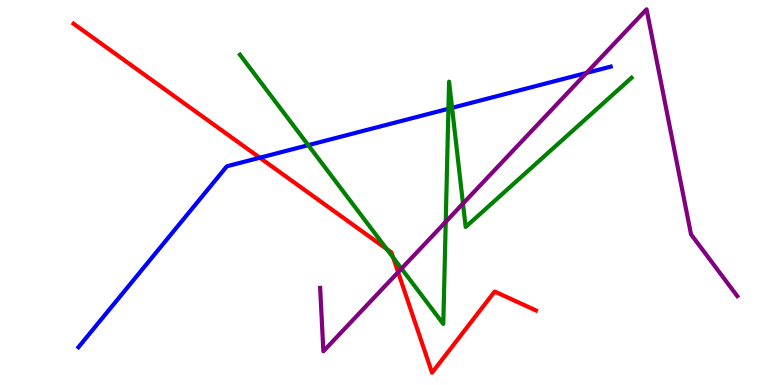[{'lines': ['blue', 'red'], 'intersections': [{'x': 3.35, 'y': 5.9}]}, {'lines': ['green', 'red'], 'intersections': [{'x': 4.99, 'y': 3.53}, {'x': 5.07, 'y': 3.31}]}, {'lines': ['purple', 'red'], 'intersections': [{'x': 5.14, 'y': 2.93}]}, {'lines': ['blue', 'green'], 'intersections': [{'x': 3.98, 'y': 6.23}, {'x': 5.79, 'y': 7.17}, {'x': 5.83, 'y': 7.2}]}, {'lines': ['blue', 'purple'], 'intersections': [{'x': 7.57, 'y': 8.11}]}, {'lines': ['green', 'purple'], 'intersections': [{'x': 5.18, 'y': 3.02}, {'x': 5.75, 'y': 4.24}, {'x': 5.97, 'y': 4.71}]}]